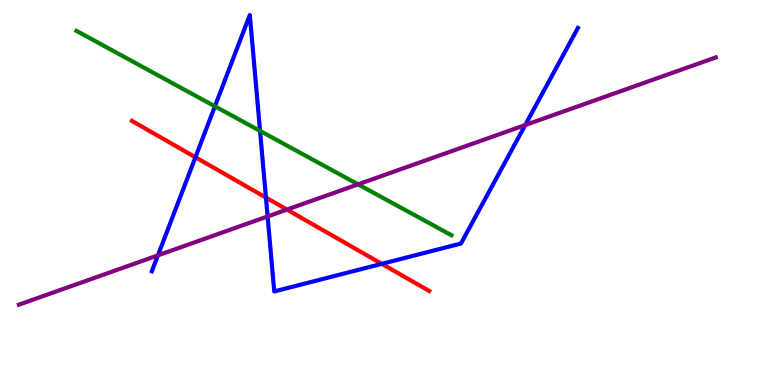[{'lines': ['blue', 'red'], 'intersections': [{'x': 2.52, 'y': 5.92}, {'x': 3.43, 'y': 4.87}, {'x': 4.93, 'y': 3.15}]}, {'lines': ['green', 'red'], 'intersections': []}, {'lines': ['purple', 'red'], 'intersections': [{'x': 3.7, 'y': 4.56}]}, {'lines': ['blue', 'green'], 'intersections': [{'x': 2.77, 'y': 7.24}, {'x': 3.36, 'y': 6.6}]}, {'lines': ['blue', 'purple'], 'intersections': [{'x': 2.04, 'y': 3.37}, {'x': 3.45, 'y': 4.38}, {'x': 6.78, 'y': 6.75}]}, {'lines': ['green', 'purple'], 'intersections': [{'x': 4.62, 'y': 5.21}]}]